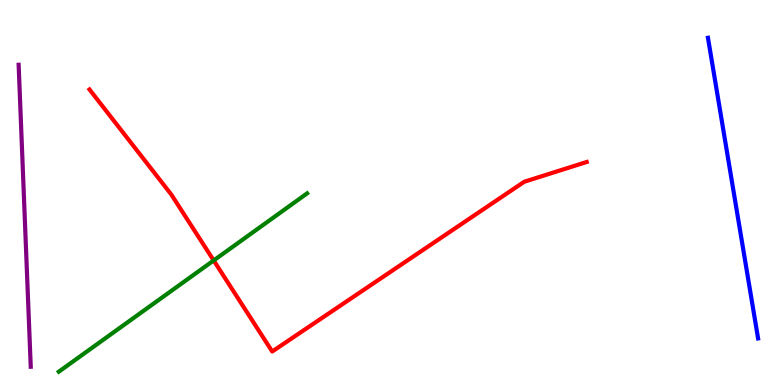[{'lines': ['blue', 'red'], 'intersections': []}, {'lines': ['green', 'red'], 'intersections': [{'x': 2.76, 'y': 3.23}]}, {'lines': ['purple', 'red'], 'intersections': []}, {'lines': ['blue', 'green'], 'intersections': []}, {'lines': ['blue', 'purple'], 'intersections': []}, {'lines': ['green', 'purple'], 'intersections': []}]